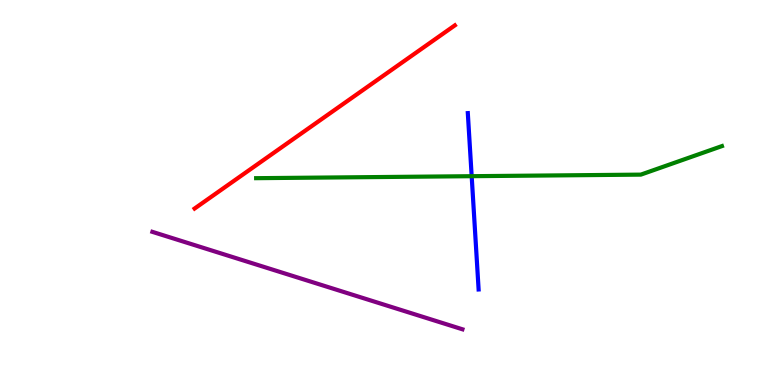[{'lines': ['blue', 'red'], 'intersections': []}, {'lines': ['green', 'red'], 'intersections': []}, {'lines': ['purple', 'red'], 'intersections': []}, {'lines': ['blue', 'green'], 'intersections': [{'x': 6.09, 'y': 5.42}]}, {'lines': ['blue', 'purple'], 'intersections': []}, {'lines': ['green', 'purple'], 'intersections': []}]